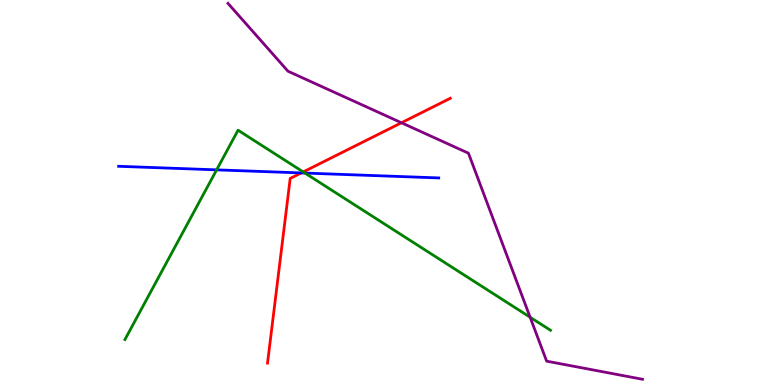[{'lines': ['blue', 'red'], 'intersections': [{'x': 3.89, 'y': 5.51}]}, {'lines': ['green', 'red'], 'intersections': [{'x': 3.91, 'y': 5.53}]}, {'lines': ['purple', 'red'], 'intersections': [{'x': 5.18, 'y': 6.81}]}, {'lines': ['blue', 'green'], 'intersections': [{'x': 2.8, 'y': 5.59}, {'x': 3.94, 'y': 5.5}]}, {'lines': ['blue', 'purple'], 'intersections': []}, {'lines': ['green', 'purple'], 'intersections': [{'x': 6.84, 'y': 1.76}]}]